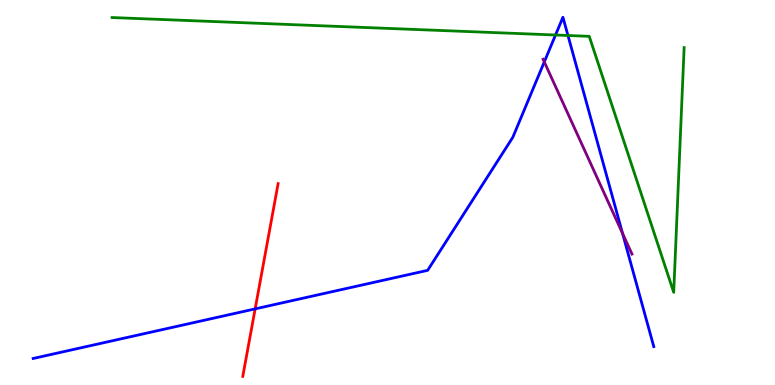[{'lines': ['blue', 'red'], 'intersections': [{'x': 3.29, 'y': 1.98}]}, {'lines': ['green', 'red'], 'intersections': []}, {'lines': ['purple', 'red'], 'intersections': []}, {'lines': ['blue', 'green'], 'intersections': [{'x': 7.17, 'y': 9.09}, {'x': 7.33, 'y': 9.08}]}, {'lines': ['blue', 'purple'], 'intersections': [{'x': 7.02, 'y': 8.39}, {'x': 8.03, 'y': 3.94}]}, {'lines': ['green', 'purple'], 'intersections': []}]